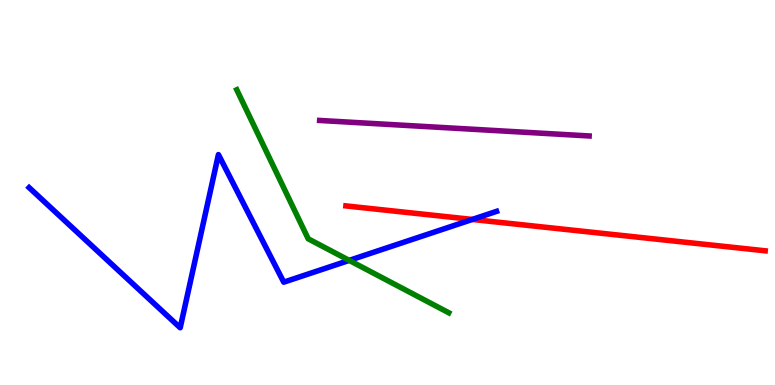[{'lines': ['blue', 'red'], 'intersections': [{'x': 6.09, 'y': 4.3}]}, {'lines': ['green', 'red'], 'intersections': []}, {'lines': ['purple', 'red'], 'intersections': []}, {'lines': ['blue', 'green'], 'intersections': [{'x': 4.51, 'y': 3.24}]}, {'lines': ['blue', 'purple'], 'intersections': []}, {'lines': ['green', 'purple'], 'intersections': []}]